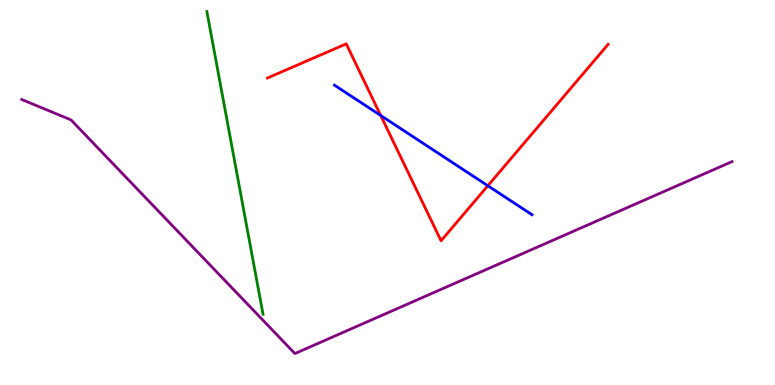[{'lines': ['blue', 'red'], 'intersections': [{'x': 4.91, 'y': 7.0}, {'x': 6.29, 'y': 5.18}]}, {'lines': ['green', 'red'], 'intersections': []}, {'lines': ['purple', 'red'], 'intersections': []}, {'lines': ['blue', 'green'], 'intersections': []}, {'lines': ['blue', 'purple'], 'intersections': []}, {'lines': ['green', 'purple'], 'intersections': []}]